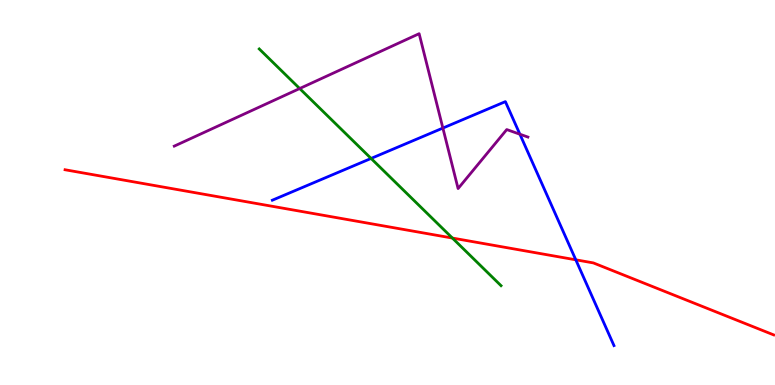[{'lines': ['blue', 'red'], 'intersections': [{'x': 7.43, 'y': 3.25}]}, {'lines': ['green', 'red'], 'intersections': [{'x': 5.84, 'y': 3.82}]}, {'lines': ['purple', 'red'], 'intersections': []}, {'lines': ['blue', 'green'], 'intersections': [{'x': 4.79, 'y': 5.88}]}, {'lines': ['blue', 'purple'], 'intersections': [{'x': 5.71, 'y': 6.67}, {'x': 6.71, 'y': 6.51}]}, {'lines': ['green', 'purple'], 'intersections': [{'x': 3.87, 'y': 7.7}]}]